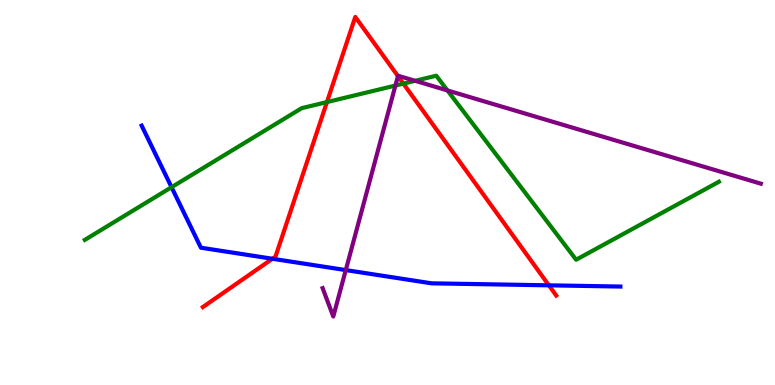[{'lines': ['blue', 'red'], 'intersections': [{'x': 3.51, 'y': 3.28}, {'x': 7.08, 'y': 2.59}]}, {'lines': ['green', 'red'], 'intersections': [{'x': 4.22, 'y': 7.35}, {'x': 5.2, 'y': 7.83}]}, {'lines': ['purple', 'red'], 'intersections': [{'x': 5.13, 'y': 8.02}]}, {'lines': ['blue', 'green'], 'intersections': [{'x': 2.21, 'y': 5.14}]}, {'lines': ['blue', 'purple'], 'intersections': [{'x': 4.46, 'y': 2.98}]}, {'lines': ['green', 'purple'], 'intersections': [{'x': 5.1, 'y': 7.78}, {'x': 5.36, 'y': 7.9}, {'x': 5.77, 'y': 7.65}]}]